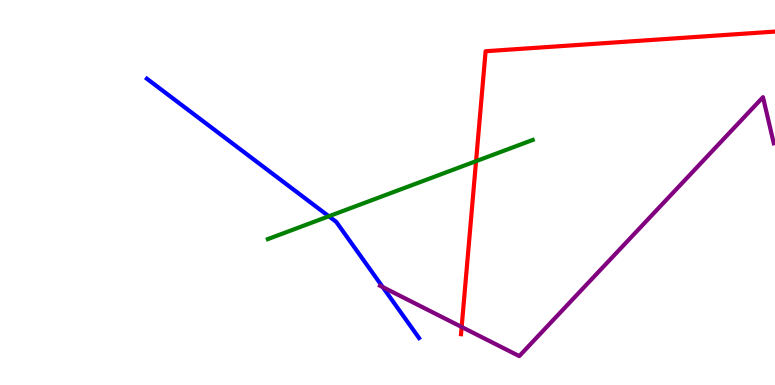[{'lines': ['blue', 'red'], 'intersections': []}, {'lines': ['green', 'red'], 'intersections': [{'x': 6.14, 'y': 5.81}]}, {'lines': ['purple', 'red'], 'intersections': [{'x': 5.96, 'y': 1.51}]}, {'lines': ['blue', 'green'], 'intersections': [{'x': 4.24, 'y': 4.38}]}, {'lines': ['blue', 'purple'], 'intersections': [{'x': 4.94, 'y': 2.54}]}, {'lines': ['green', 'purple'], 'intersections': []}]